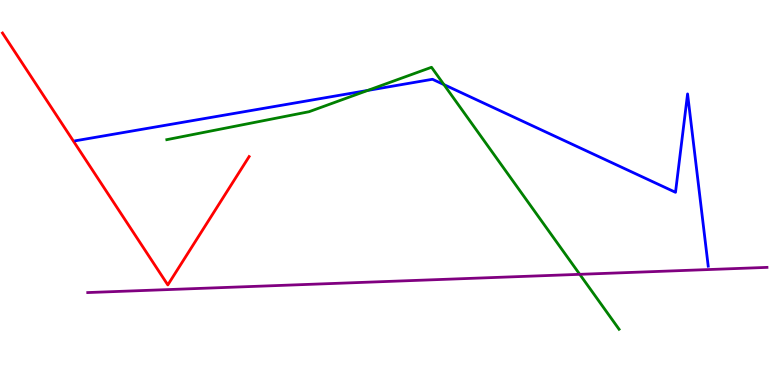[{'lines': ['blue', 'red'], 'intersections': []}, {'lines': ['green', 'red'], 'intersections': []}, {'lines': ['purple', 'red'], 'intersections': []}, {'lines': ['blue', 'green'], 'intersections': [{'x': 4.74, 'y': 7.65}, {'x': 5.73, 'y': 7.8}]}, {'lines': ['blue', 'purple'], 'intersections': []}, {'lines': ['green', 'purple'], 'intersections': [{'x': 7.48, 'y': 2.87}]}]